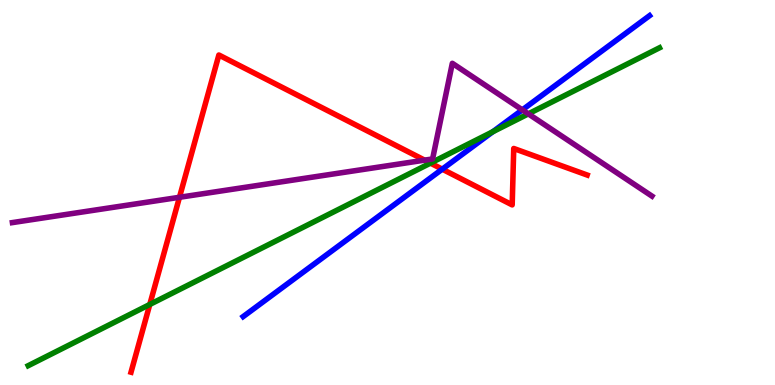[{'lines': ['blue', 'red'], 'intersections': [{'x': 5.71, 'y': 5.61}]}, {'lines': ['green', 'red'], 'intersections': [{'x': 1.93, 'y': 2.09}, {'x': 5.55, 'y': 5.76}]}, {'lines': ['purple', 'red'], 'intersections': [{'x': 2.32, 'y': 4.88}, {'x': 5.48, 'y': 5.84}]}, {'lines': ['blue', 'green'], 'intersections': [{'x': 6.36, 'y': 6.58}]}, {'lines': ['blue', 'purple'], 'intersections': [{'x': 6.74, 'y': 7.15}]}, {'lines': ['green', 'purple'], 'intersections': [{'x': 6.82, 'y': 7.04}]}]